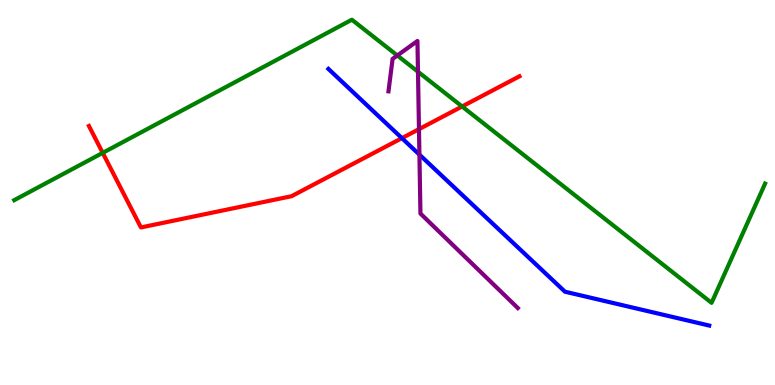[{'lines': ['blue', 'red'], 'intersections': [{'x': 5.19, 'y': 6.41}]}, {'lines': ['green', 'red'], 'intersections': [{'x': 1.33, 'y': 6.03}, {'x': 5.96, 'y': 7.23}]}, {'lines': ['purple', 'red'], 'intersections': [{'x': 5.41, 'y': 6.65}]}, {'lines': ['blue', 'green'], 'intersections': []}, {'lines': ['blue', 'purple'], 'intersections': [{'x': 5.41, 'y': 5.98}]}, {'lines': ['green', 'purple'], 'intersections': [{'x': 5.13, 'y': 8.56}, {'x': 5.39, 'y': 8.14}]}]